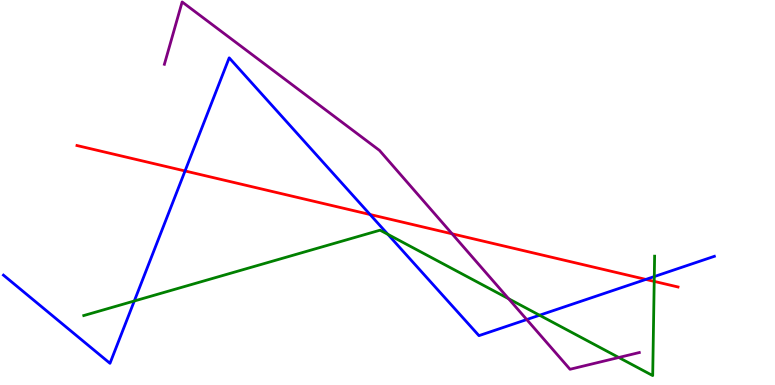[{'lines': ['blue', 'red'], 'intersections': [{'x': 2.39, 'y': 5.56}, {'x': 4.77, 'y': 4.43}, {'x': 8.33, 'y': 2.74}]}, {'lines': ['green', 'red'], 'intersections': [{'x': 8.44, 'y': 2.69}]}, {'lines': ['purple', 'red'], 'intersections': [{'x': 5.83, 'y': 3.93}]}, {'lines': ['blue', 'green'], 'intersections': [{'x': 1.73, 'y': 2.18}, {'x': 5.01, 'y': 3.91}, {'x': 6.96, 'y': 1.81}, {'x': 8.44, 'y': 2.82}]}, {'lines': ['blue', 'purple'], 'intersections': [{'x': 6.8, 'y': 1.7}]}, {'lines': ['green', 'purple'], 'intersections': [{'x': 6.56, 'y': 2.24}, {'x': 7.98, 'y': 0.714}]}]